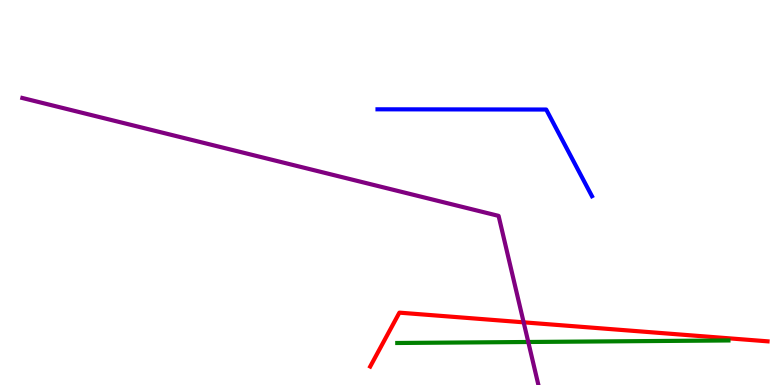[{'lines': ['blue', 'red'], 'intersections': []}, {'lines': ['green', 'red'], 'intersections': []}, {'lines': ['purple', 'red'], 'intersections': [{'x': 6.76, 'y': 1.63}]}, {'lines': ['blue', 'green'], 'intersections': []}, {'lines': ['blue', 'purple'], 'intersections': []}, {'lines': ['green', 'purple'], 'intersections': [{'x': 6.82, 'y': 1.12}]}]